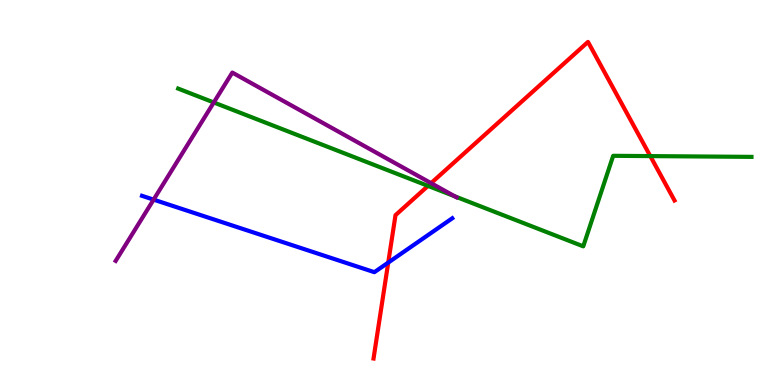[{'lines': ['blue', 'red'], 'intersections': [{'x': 5.01, 'y': 3.18}]}, {'lines': ['green', 'red'], 'intersections': [{'x': 5.52, 'y': 5.17}, {'x': 8.39, 'y': 5.95}]}, {'lines': ['purple', 'red'], 'intersections': [{'x': 5.56, 'y': 5.24}]}, {'lines': ['blue', 'green'], 'intersections': []}, {'lines': ['blue', 'purple'], 'intersections': [{'x': 1.98, 'y': 4.81}]}, {'lines': ['green', 'purple'], 'intersections': [{'x': 2.76, 'y': 7.34}, {'x': 5.87, 'y': 4.9}]}]